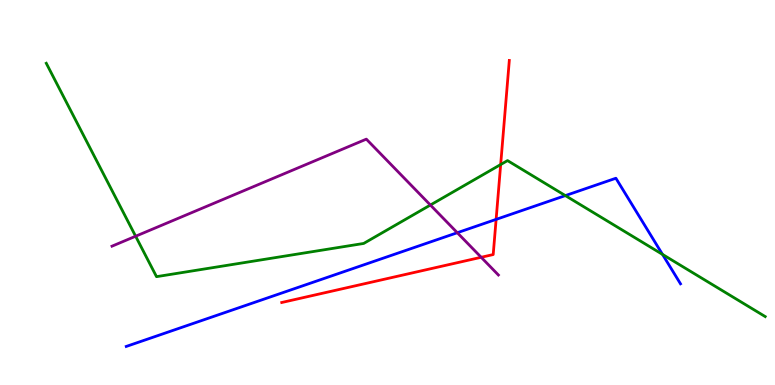[{'lines': ['blue', 'red'], 'intersections': [{'x': 6.4, 'y': 4.3}]}, {'lines': ['green', 'red'], 'intersections': [{'x': 6.46, 'y': 5.73}]}, {'lines': ['purple', 'red'], 'intersections': [{'x': 6.21, 'y': 3.32}]}, {'lines': ['blue', 'green'], 'intersections': [{'x': 7.29, 'y': 4.92}, {'x': 8.55, 'y': 3.39}]}, {'lines': ['blue', 'purple'], 'intersections': [{'x': 5.9, 'y': 3.96}]}, {'lines': ['green', 'purple'], 'intersections': [{'x': 1.75, 'y': 3.86}, {'x': 5.55, 'y': 4.67}]}]